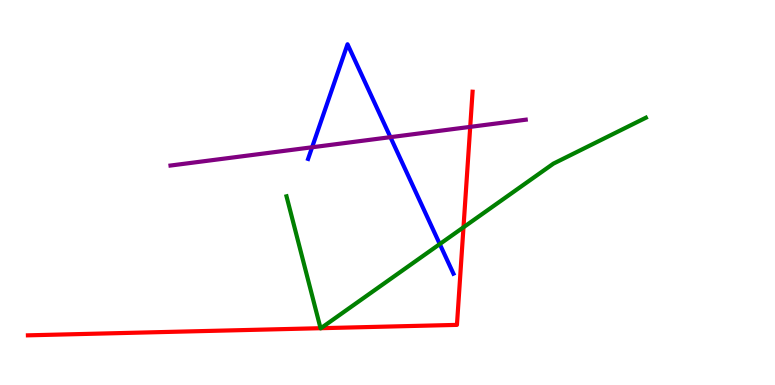[{'lines': ['blue', 'red'], 'intersections': []}, {'lines': ['green', 'red'], 'intersections': [{'x': 4.14, 'y': 1.48}, {'x': 4.14, 'y': 1.48}, {'x': 5.98, 'y': 4.1}]}, {'lines': ['purple', 'red'], 'intersections': [{'x': 6.07, 'y': 6.7}]}, {'lines': ['blue', 'green'], 'intersections': [{'x': 5.67, 'y': 3.66}]}, {'lines': ['blue', 'purple'], 'intersections': [{'x': 4.03, 'y': 6.17}, {'x': 5.04, 'y': 6.44}]}, {'lines': ['green', 'purple'], 'intersections': []}]